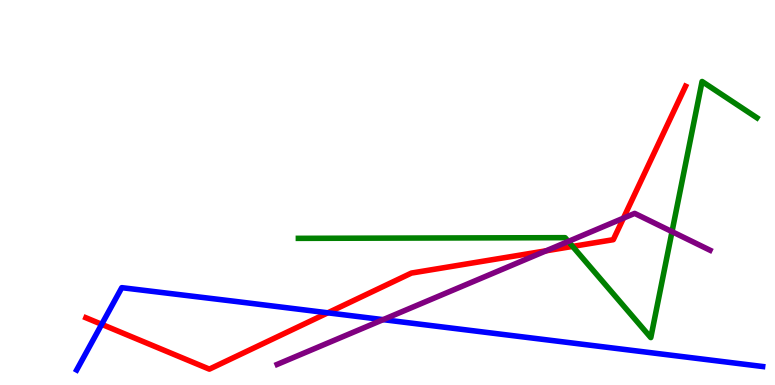[{'lines': ['blue', 'red'], 'intersections': [{'x': 1.31, 'y': 1.58}, {'x': 4.23, 'y': 1.87}]}, {'lines': ['green', 'red'], 'intersections': [{'x': 7.39, 'y': 3.6}]}, {'lines': ['purple', 'red'], 'intersections': [{'x': 7.05, 'y': 3.49}, {'x': 8.04, 'y': 4.33}]}, {'lines': ['blue', 'green'], 'intersections': []}, {'lines': ['blue', 'purple'], 'intersections': [{'x': 4.94, 'y': 1.7}]}, {'lines': ['green', 'purple'], 'intersections': [{'x': 7.33, 'y': 3.73}, {'x': 8.67, 'y': 3.98}]}]